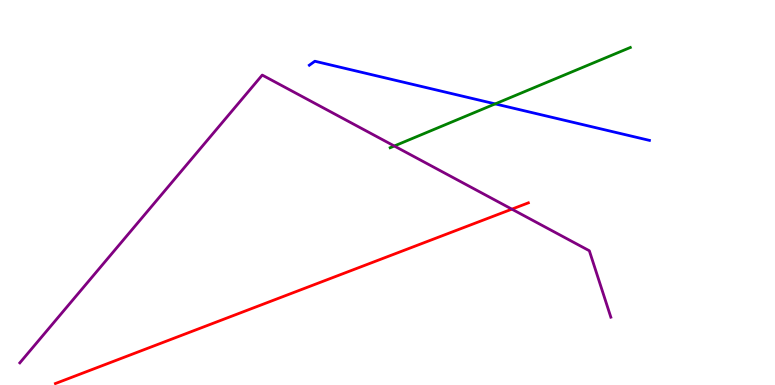[{'lines': ['blue', 'red'], 'intersections': []}, {'lines': ['green', 'red'], 'intersections': []}, {'lines': ['purple', 'red'], 'intersections': [{'x': 6.6, 'y': 4.57}]}, {'lines': ['blue', 'green'], 'intersections': [{'x': 6.39, 'y': 7.3}]}, {'lines': ['blue', 'purple'], 'intersections': []}, {'lines': ['green', 'purple'], 'intersections': [{'x': 5.09, 'y': 6.21}]}]